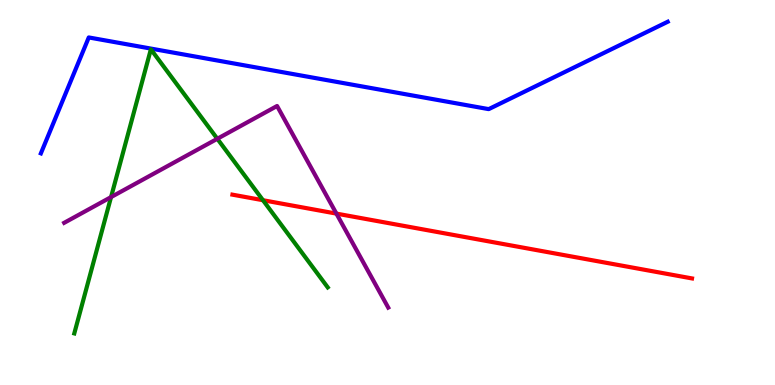[{'lines': ['blue', 'red'], 'intersections': []}, {'lines': ['green', 'red'], 'intersections': [{'x': 3.39, 'y': 4.8}]}, {'lines': ['purple', 'red'], 'intersections': [{'x': 4.34, 'y': 4.45}]}, {'lines': ['blue', 'green'], 'intersections': []}, {'lines': ['blue', 'purple'], 'intersections': []}, {'lines': ['green', 'purple'], 'intersections': [{'x': 1.43, 'y': 4.88}, {'x': 2.8, 'y': 6.4}]}]